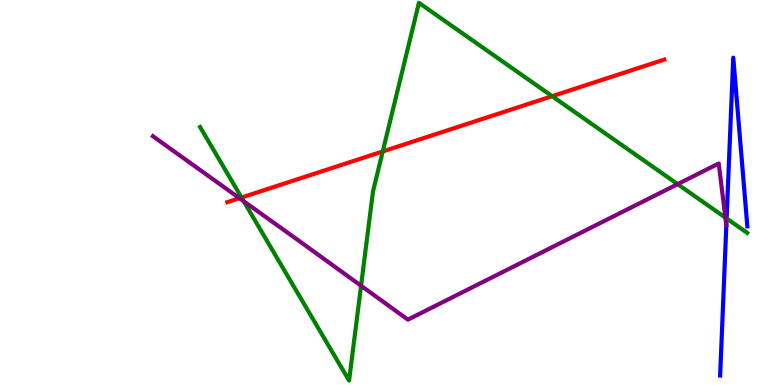[{'lines': ['blue', 'red'], 'intersections': []}, {'lines': ['green', 'red'], 'intersections': [{'x': 3.12, 'y': 4.87}, {'x': 4.94, 'y': 6.07}, {'x': 7.12, 'y': 7.5}]}, {'lines': ['purple', 'red'], 'intersections': [{'x': 3.09, 'y': 4.85}]}, {'lines': ['blue', 'green'], 'intersections': [{'x': 9.38, 'y': 4.33}]}, {'lines': ['blue', 'purple'], 'intersections': []}, {'lines': ['green', 'purple'], 'intersections': [{'x': 3.14, 'y': 4.77}, {'x': 4.66, 'y': 2.58}, {'x': 8.74, 'y': 5.22}, {'x': 9.36, 'y': 4.35}]}]